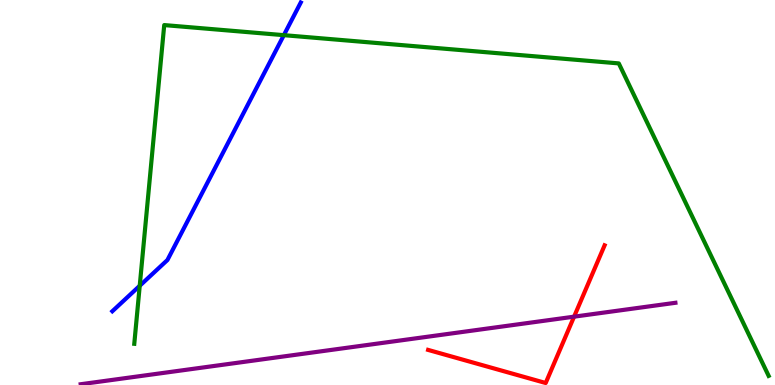[{'lines': ['blue', 'red'], 'intersections': []}, {'lines': ['green', 'red'], 'intersections': []}, {'lines': ['purple', 'red'], 'intersections': [{'x': 7.41, 'y': 1.77}]}, {'lines': ['blue', 'green'], 'intersections': [{'x': 1.8, 'y': 2.58}, {'x': 3.66, 'y': 9.09}]}, {'lines': ['blue', 'purple'], 'intersections': []}, {'lines': ['green', 'purple'], 'intersections': []}]